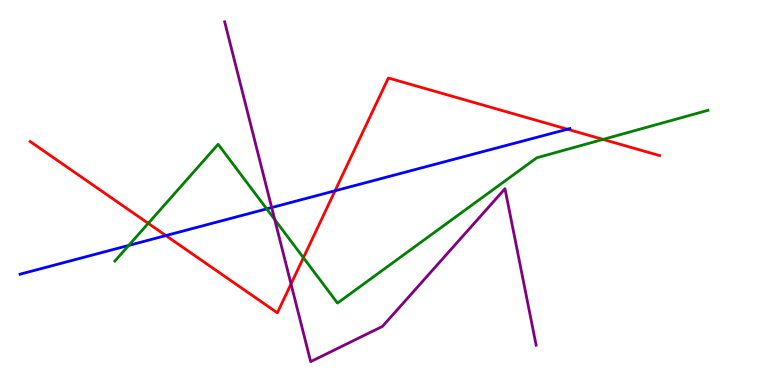[{'lines': ['blue', 'red'], 'intersections': [{'x': 2.14, 'y': 3.88}, {'x': 4.32, 'y': 5.04}, {'x': 7.32, 'y': 6.64}]}, {'lines': ['green', 'red'], 'intersections': [{'x': 1.91, 'y': 4.2}, {'x': 3.91, 'y': 3.31}, {'x': 7.78, 'y': 6.38}]}, {'lines': ['purple', 'red'], 'intersections': [{'x': 3.76, 'y': 2.63}]}, {'lines': ['blue', 'green'], 'intersections': [{'x': 1.66, 'y': 3.63}, {'x': 3.44, 'y': 4.57}]}, {'lines': ['blue', 'purple'], 'intersections': [{'x': 3.51, 'y': 4.61}]}, {'lines': ['green', 'purple'], 'intersections': [{'x': 3.54, 'y': 4.3}]}]